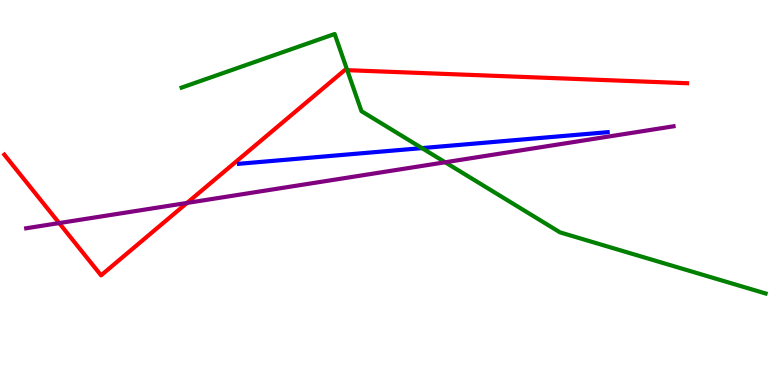[{'lines': ['blue', 'red'], 'intersections': []}, {'lines': ['green', 'red'], 'intersections': [{'x': 4.48, 'y': 8.18}]}, {'lines': ['purple', 'red'], 'intersections': [{'x': 0.764, 'y': 4.21}, {'x': 2.41, 'y': 4.73}]}, {'lines': ['blue', 'green'], 'intersections': [{'x': 5.44, 'y': 6.15}]}, {'lines': ['blue', 'purple'], 'intersections': []}, {'lines': ['green', 'purple'], 'intersections': [{'x': 5.74, 'y': 5.79}]}]